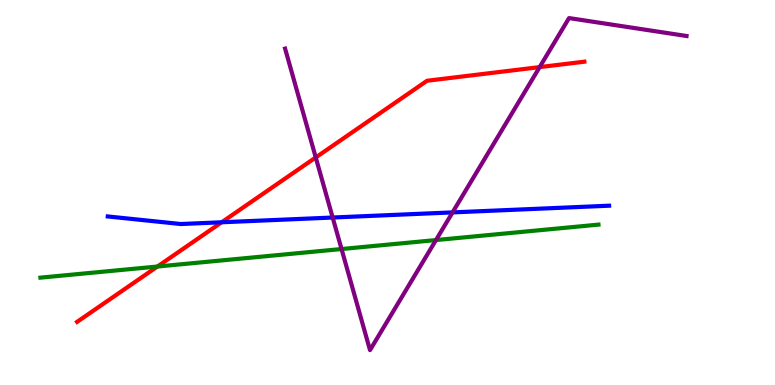[{'lines': ['blue', 'red'], 'intersections': [{'x': 2.86, 'y': 4.23}]}, {'lines': ['green', 'red'], 'intersections': [{'x': 2.03, 'y': 3.08}]}, {'lines': ['purple', 'red'], 'intersections': [{'x': 4.07, 'y': 5.91}, {'x': 6.96, 'y': 8.26}]}, {'lines': ['blue', 'green'], 'intersections': []}, {'lines': ['blue', 'purple'], 'intersections': [{'x': 4.29, 'y': 4.35}, {'x': 5.84, 'y': 4.48}]}, {'lines': ['green', 'purple'], 'intersections': [{'x': 4.41, 'y': 3.53}, {'x': 5.63, 'y': 3.76}]}]